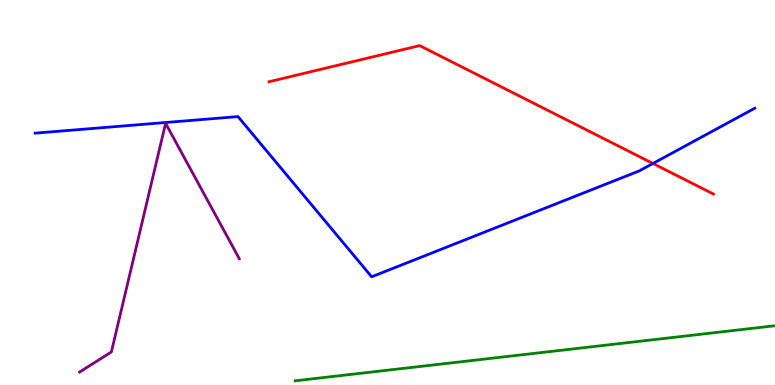[{'lines': ['blue', 'red'], 'intersections': [{'x': 8.43, 'y': 5.75}]}, {'lines': ['green', 'red'], 'intersections': []}, {'lines': ['purple', 'red'], 'intersections': []}, {'lines': ['blue', 'green'], 'intersections': []}, {'lines': ['blue', 'purple'], 'intersections': []}, {'lines': ['green', 'purple'], 'intersections': []}]